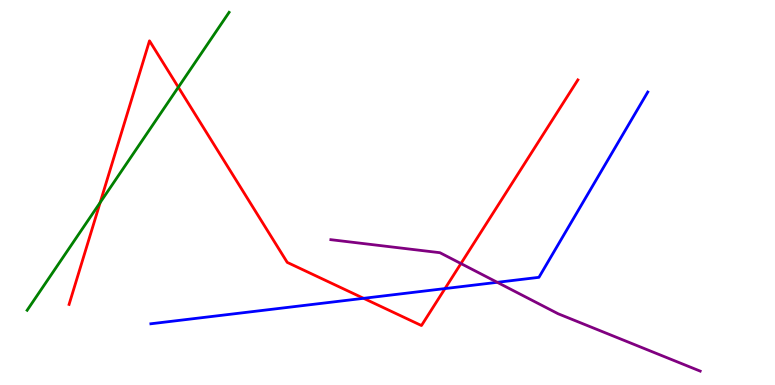[{'lines': ['blue', 'red'], 'intersections': [{'x': 4.69, 'y': 2.25}, {'x': 5.74, 'y': 2.5}]}, {'lines': ['green', 'red'], 'intersections': [{'x': 1.29, 'y': 4.74}, {'x': 2.3, 'y': 7.73}]}, {'lines': ['purple', 'red'], 'intersections': [{'x': 5.95, 'y': 3.15}]}, {'lines': ['blue', 'green'], 'intersections': []}, {'lines': ['blue', 'purple'], 'intersections': [{'x': 6.42, 'y': 2.67}]}, {'lines': ['green', 'purple'], 'intersections': []}]